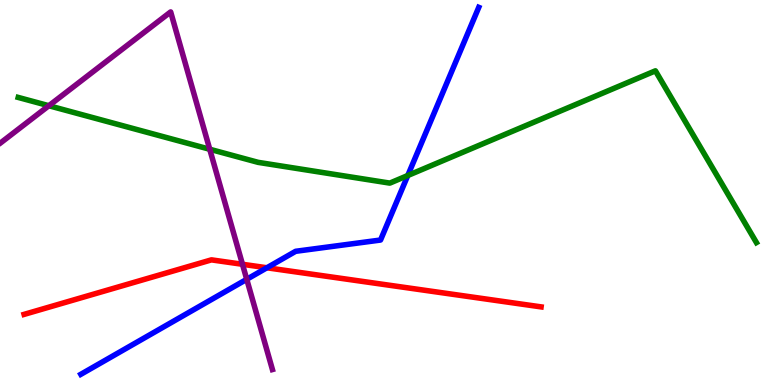[{'lines': ['blue', 'red'], 'intersections': [{'x': 3.44, 'y': 3.04}]}, {'lines': ['green', 'red'], 'intersections': []}, {'lines': ['purple', 'red'], 'intersections': [{'x': 3.13, 'y': 3.14}]}, {'lines': ['blue', 'green'], 'intersections': [{'x': 5.26, 'y': 5.44}]}, {'lines': ['blue', 'purple'], 'intersections': [{'x': 3.18, 'y': 2.75}]}, {'lines': ['green', 'purple'], 'intersections': [{'x': 0.63, 'y': 7.25}, {'x': 2.71, 'y': 6.12}]}]